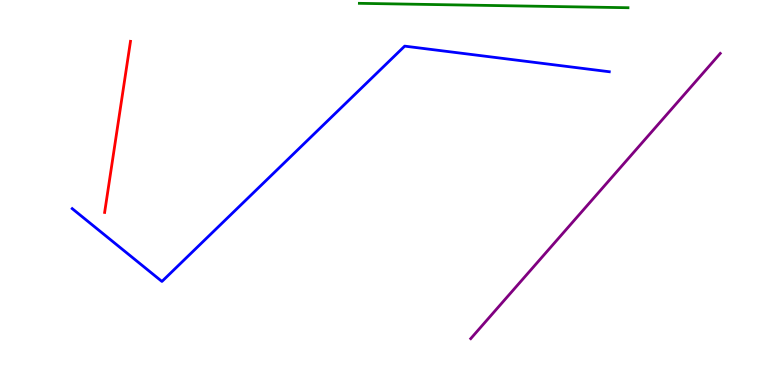[{'lines': ['blue', 'red'], 'intersections': []}, {'lines': ['green', 'red'], 'intersections': []}, {'lines': ['purple', 'red'], 'intersections': []}, {'lines': ['blue', 'green'], 'intersections': []}, {'lines': ['blue', 'purple'], 'intersections': []}, {'lines': ['green', 'purple'], 'intersections': []}]